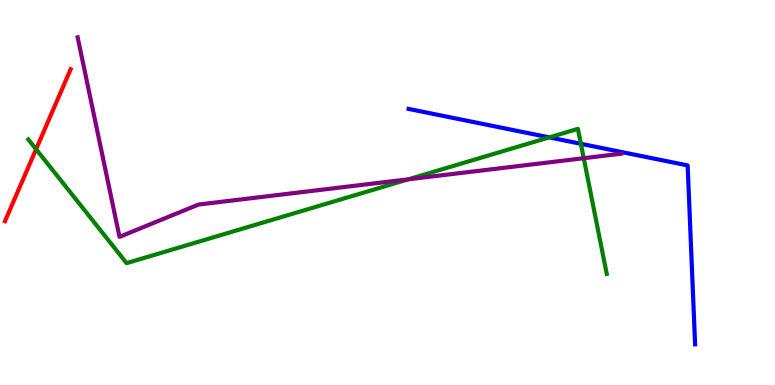[{'lines': ['blue', 'red'], 'intersections': []}, {'lines': ['green', 'red'], 'intersections': [{'x': 0.466, 'y': 6.12}]}, {'lines': ['purple', 'red'], 'intersections': []}, {'lines': ['blue', 'green'], 'intersections': [{'x': 7.09, 'y': 6.43}, {'x': 7.5, 'y': 6.27}]}, {'lines': ['blue', 'purple'], 'intersections': []}, {'lines': ['green', 'purple'], 'intersections': [{'x': 5.27, 'y': 5.34}, {'x': 7.53, 'y': 5.89}]}]